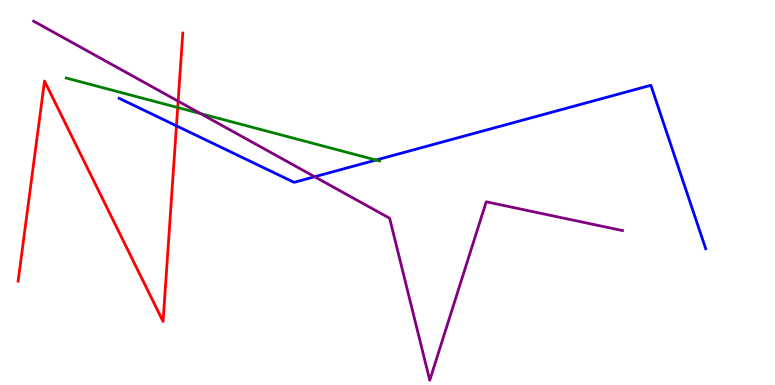[{'lines': ['blue', 'red'], 'intersections': [{'x': 2.28, 'y': 6.73}]}, {'lines': ['green', 'red'], 'intersections': [{'x': 2.29, 'y': 7.21}]}, {'lines': ['purple', 'red'], 'intersections': [{'x': 2.3, 'y': 7.37}]}, {'lines': ['blue', 'green'], 'intersections': [{'x': 4.85, 'y': 5.84}]}, {'lines': ['blue', 'purple'], 'intersections': [{'x': 4.06, 'y': 5.41}]}, {'lines': ['green', 'purple'], 'intersections': [{'x': 2.59, 'y': 7.05}]}]